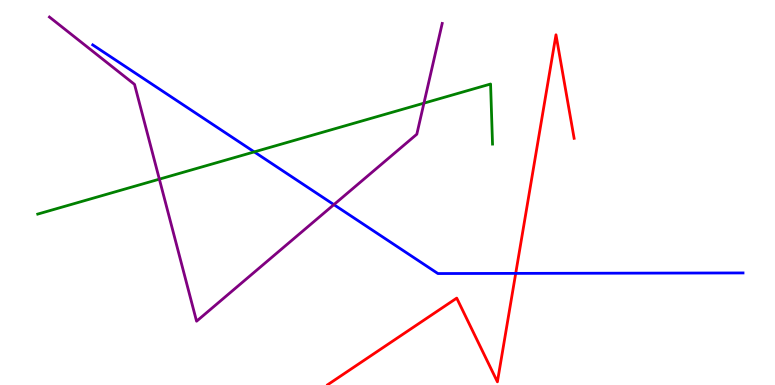[{'lines': ['blue', 'red'], 'intersections': [{'x': 6.65, 'y': 2.9}]}, {'lines': ['green', 'red'], 'intersections': []}, {'lines': ['purple', 'red'], 'intersections': []}, {'lines': ['blue', 'green'], 'intersections': [{'x': 3.28, 'y': 6.05}]}, {'lines': ['blue', 'purple'], 'intersections': [{'x': 4.31, 'y': 4.68}]}, {'lines': ['green', 'purple'], 'intersections': [{'x': 2.06, 'y': 5.35}, {'x': 5.47, 'y': 7.32}]}]